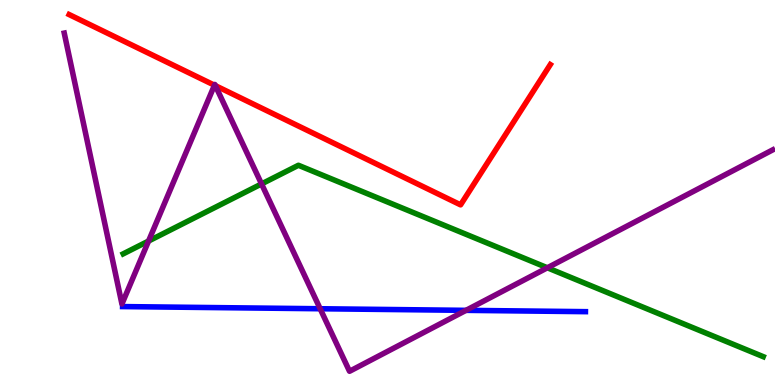[{'lines': ['blue', 'red'], 'intersections': []}, {'lines': ['green', 'red'], 'intersections': []}, {'lines': ['purple', 'red'], 'intersections': [{'x': 2.77, 'y': 7.79}, {'x': 2.78, 'y': 7.77}]}, {'lines': ['blue', 'green'], 'intersections': []}, {'lines': ['blue', 'purple'], 'intersections': [{'x': 4.13, 'y': 1.98}, {'x': 6.01, 'y': 1.94}]}, {'lines': ['green', 'purple'], 'intersections': [{'x': 1.92, 'y': 3.74}, {'x': 3.37, 'y': 5.22}, {'x': 7.06, 'y': 3.04}]}]